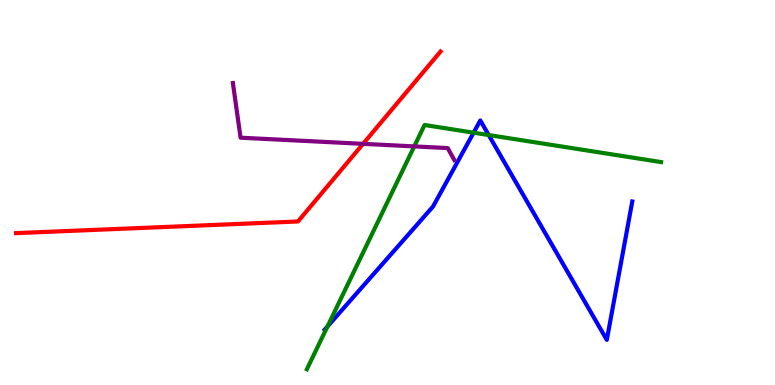[{'lines': ['blue', 'red'], 'intersections': []}, {'lines': ['green', 'red'], 'intersections': []}, {'lines': ['purple', 'red'], 'intersections': [{'x': 4.68, 'y': 6.26}]}, {'lines': ['blue', 'green'], 'intersections': [{'x': 4.23, 'y': 1.52}, {'x': 6.11, 'y': 6.55}, {'x': 6.31, 'y': 6.49}]}, {'lines': ['blue', 'purple'], 'intersections': []}, {'lines': ['green', 'purple'], 'intersections': [{'x': 5.34, 'y': 6.2}]}]